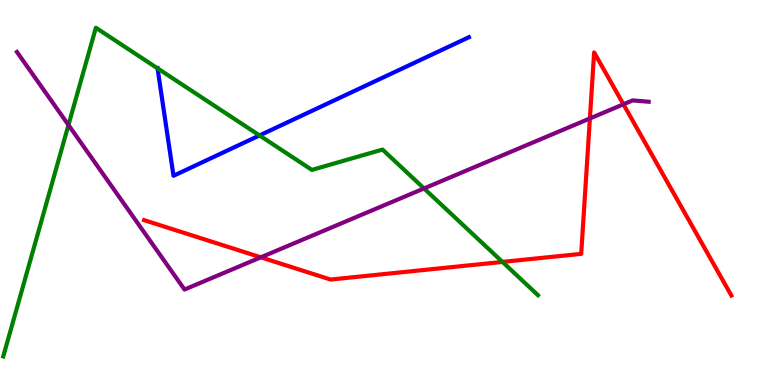[{'lines': ['blue', 'red'], 'intersections': []}, {'lines': ['green', 'red'], 'intersections': [{'x': 6.48, 'y': 3.2}]}, {'lines': ['purple', 'red'], 'intersections': [{'x': 3.37, 'y': 3.32}, {'x': 7.61, 'y': 6.92}, {'x': 8.04, 'y': 7.29}]}, {'lines': ['blue', 'green'], 'intersections': [{'x': 2.03, 'y': 8.22}, {'x': 3.35, 'y': 6.48}]}, {'lines': ['blue', 'purple'], 'intersections': []}, {'lines': ['green', 'purple'], 'intersections': [{'x': 0.883, 'y': 6.75}, {'x': 5.47, 'y': 5.11}]}]